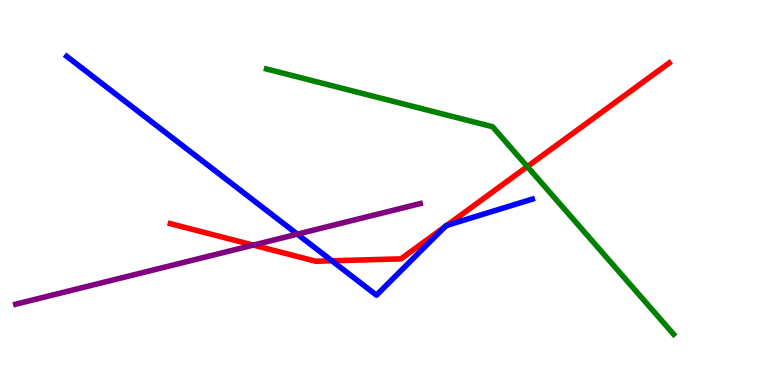[{'lines': ['blue', 'red'], 'intersections': [{'x': 4.28, 'y': 3.23}, {'x': 5.74, 'y': 4.11}, {'x': 5.77, 'y': 4.15}]}, {'lines': ['green', 'red'], 'intersections': [{'x': 6.8, 'y': 5.67}]}, {'lines': ['purple', 'red'], 'intersections': [{'x': 3.27, 'y': 3.63}]}, {'lines': ['blue', 'green'], 'intersections': []}, {'lines': ['blue', 'purple'], 'intersections': [{'x': 3.84, 'y': 3.92}]}, {'lines': ['green', 'purple'], 'intersections': []}]